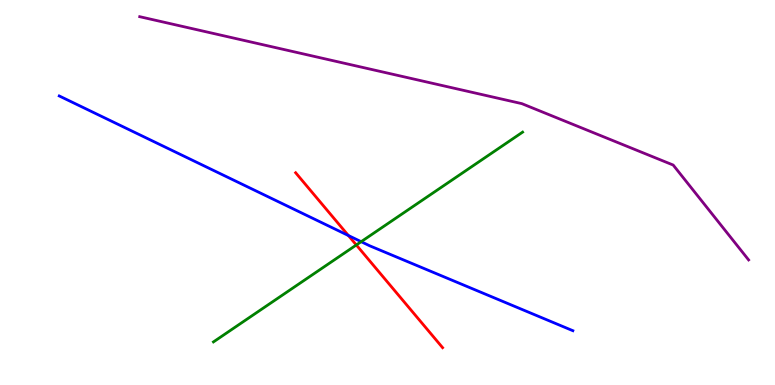[{'lines': ['blue', 'red'], 'intersections': [{'x': 4.5, 'y': 3.88}]}, {'lines': ['green', 'red'], 'intersections': [{'x': 4.6, 'y': 3.64}]}, {'lines': ['purple', 'red'], 'intersections': []}, {'lines': ['blue', 'green'], 'intersections': [{'x': 4.66, 'y': 3.72}]}, {'lines': ['blue', 'purple'], 'intersections': []}, {'lines': ['green', 'purple'], 'intersections': []}]